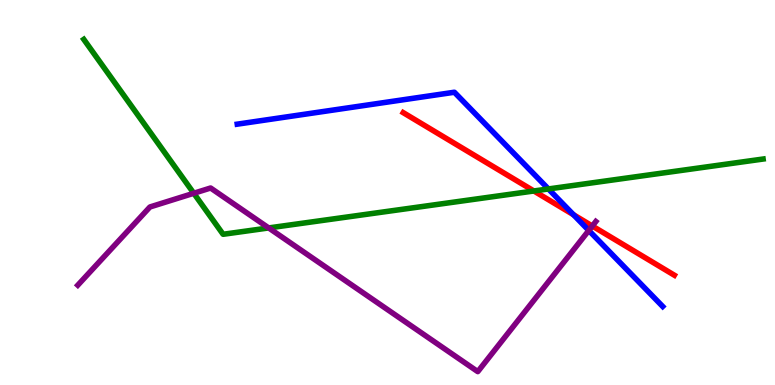[{'lines': ['blue', 'red'], 'intersections': [{'x': 7.4, 'y': 4.42}]}, {'lines': ['green', 'red'], 'intersections': [{'x': 6.89, 'y': 5.04}]}, {'lines': ['purple', 'red'], 'intersections': [{'x': 7.64, 'y': 4.13}]}, {'lines': ['blue', 'green'], 'intersections': [{'x': 7.08, 'y': 5.09}]}, {'lines': ['blue', 'purple'], 'intersections': [{'x': 7.6, 'y': 4.01}]}, {'lines': ['green', 'purple'], 'intersections': [{'x': 2.5, 'y': 4.98}, {'x': 3.47, 'y': 4.08}]}]